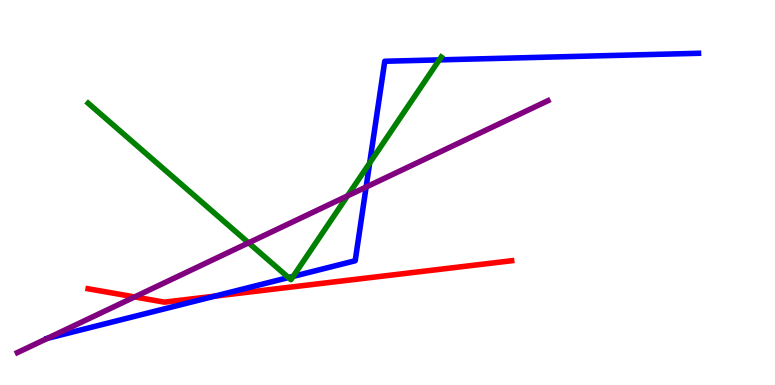[{'lines': ['blue', 'red'], 'intersections': [{'x': 2.77, 'y': 2.31}]}, {'lines': ['green', 'red'], 'intersections': []}, {'lines': ['purple', 'red'], 'intersections': [{'x': 1.74, 'y': 2.29}]}, {'lines': ['blue', 'green'], 'intersections': [{'x': 3.72, 'y': 2.79}, {'x': 3.78, 'y': 2.82}, {'x': 4.77, 'y': 5.77}, {'x': 5.67, 'y': 8.44}]}, {'lines': ['blue', 'purple'], 'intersections': [{'x': 0.612, 'y': 1.21}, {'x': 4.72, 'y': 5.14}]}, {'lines': ['green', 'purple'], 'intersections': [{'x': 3.21, 'y': 3.69}, {'x': 4.48, 'y': 4.91}]}]